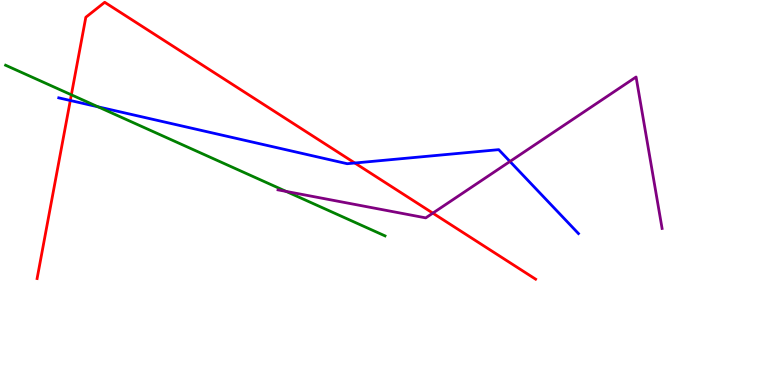[{'lines': ['blue', 'red'], 'intersections': [{'x': 0.907, 'y': 7.39}, {'x': 4.58, 'y': 5.77}]}, {'lines': ['green', 'red'], 'intersections': [{'x': 0.921, 'y': 7.54}]}, {'lines': ['purple', 'red'], 'intersections': [{'x': 5.58, 'y': 4.46}]}, {'lines': ['blue', 'green'], 'intersections': [{'x': 1.27, 'y': 7.23}]}, {'lines': ['blue', 'purple'], 'intersections': [{'x': 6.58, 'y': 5.81}]}, {'lines': ['green', 'purple'], 'intersections': [{'x': 3.69, 'y': 5.03}]}]